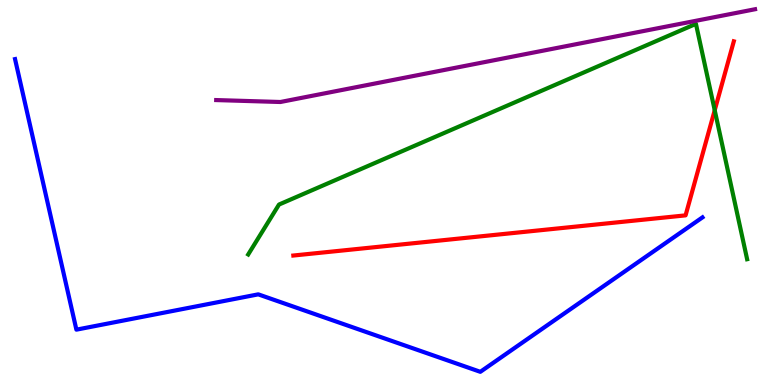[{'lines': ['blue', 'red'], 'intersections': []}, {'lines': ['green', 'red'], 'intersections': [{'x': 9.22, 'y': 7.14}]}, {'lines': ['purple', 'red'], 'intersections': []}, {'lines': ['blue', 'green'], 'intersections': []}, {'lines': ['blue', 'purple'], 'intersections': []}, {'lines': ['green', 'purple'], 'intersections': []}]